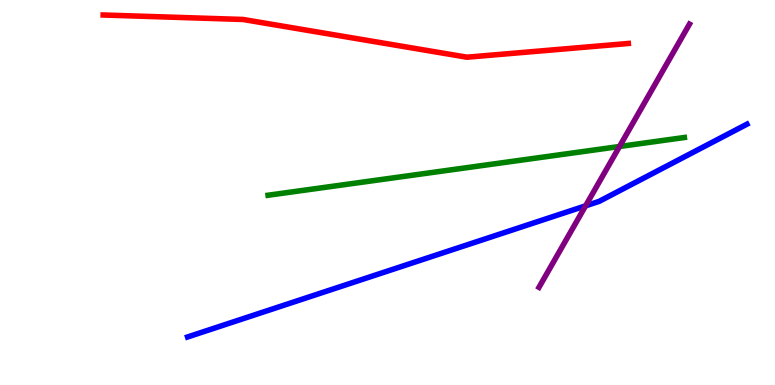[{'lines': ['blue', 'red'], 'intersections': []}, {'lines': ['green', 'red'], 'intersections': []}, {'lines': ['purple', 'red'], 'intersections': []}, {'lines': ['blue', 'green'], 'intersections': []}, {'lines': ['blue', 'purple'], 'intersections': [{'x': 7.56, 'y': 4.65}]}, {'lines': ['green', 'purple'], 'intersections': [{'x': 7.99, 'y': 6.19}]}]